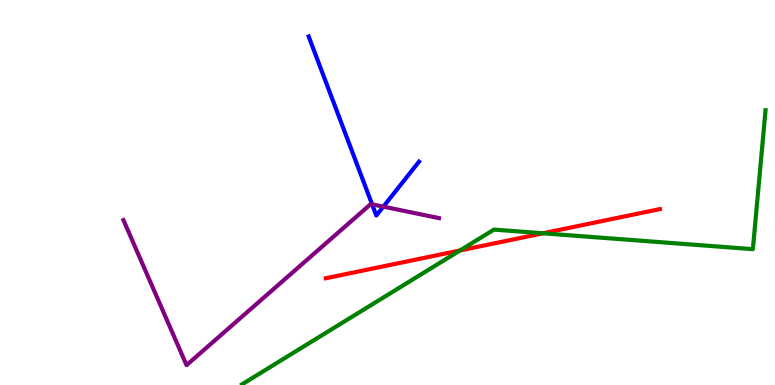[{'lines': ['blue', 'red'], 'intersections': []}, {'lines': ['green', 'red'], 'intersections': [{'x': 5.94, 'y': 3.49}, {'x': 7.01, 'y': 3.94}]}, {'lines': ['purple', 'red'], 'intersections': []}, {'lines': ['blue', 'green'], 'intersections': []}, {'lines': ['blue', 'purple'], 'intersections': [{'x': 4.8, 'y': 4.69}, {'x': 4.95, 'y': 4.63}]}, {'lines': ['green', 'purple'], 'intersections': []}]